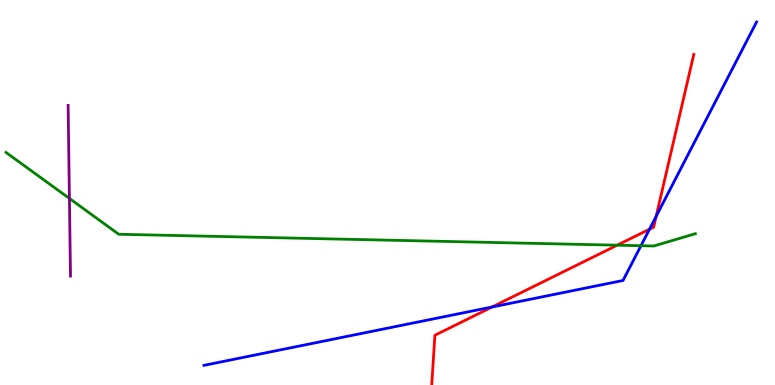[{'lines': ['blue', 'red'], 'intersections': [{'x': 6.35, 'y': 2.03}, {'x': 8.38, 'y': 4.05}, {'x': 8.47, 'y': 4.38}]}, {'lines': ['green', 'red'], 'intersections': [{'x': 7.96, 'y': 3.63}]}, {'lines': ['purple', 'red'], 'intersections': []}, {'lines': ['blue', 'green'], 'intersections': [{'x': 8.27, 'y': 3.62}]}, {'lines': ['blue', 'purple'], 'intersections': []}, {'lines': ['green', 'purple'], 'intersections': [{'x': 0.896, 'y': 4.85}]}]